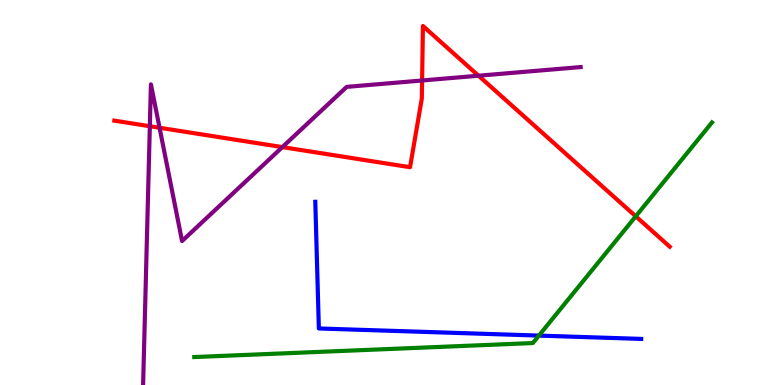[{'lines': ['blue', 'red'], 'intersections': []}, {'lines': ['green', 'red'], 'intersections': [{'x': 8.2, 'y': 4.38}]}, {'lines': ['purple', 'red'], 'intersections': [{'x': 1.93, 'y': 6.72}, {'x': 2.06, 'y': 6.68}, {'x': 3.64, 'y': 6.18}, {'x': 5.45, 'y': 7.91}, {'x': 6.17, 'y': 8.03}]}, {'lines': ['blue', 'green'], 'intersections': [{'x': 6.95, 'y': 1.28}]}, {'lines': ['blue', 'purple'], 'intersections': []}, {'lines': ['green', 'purple'], 'intersections': []}]